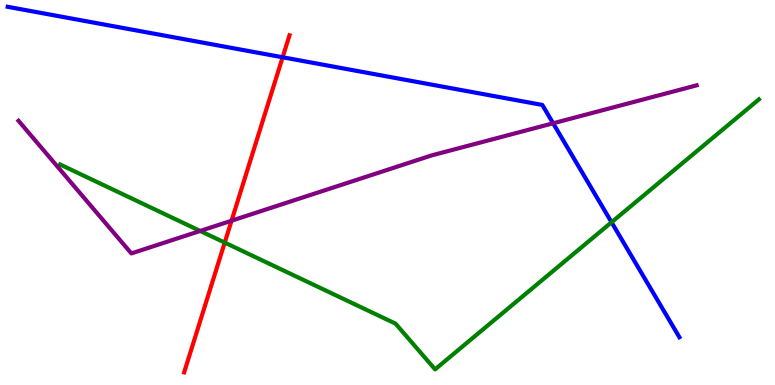[{'lines': ['blue', 'red'], 'intersections': [{'x': 3.65, 'y': 8.51}]}, {'lines': ['green', 'red'], 'intersections': [{'x': 2.9, 'y': 3.7}]}, {'lines': ['purple', 'red'], 'intersections': [{'x': 2.99, 'y': 4.27}]}, {'lines': ['blue', 'green'], 'intersections': [{'x': 7.89, 'y': 4.23}]}, {'lines': ['blue', 'purple'], 'intersections': [{'x': 7.14, 'y': 6.8}]}, {'lines': ['green', 'purple'], 'intersections': [{'x': 2.58, 'y': 4.0}]}]